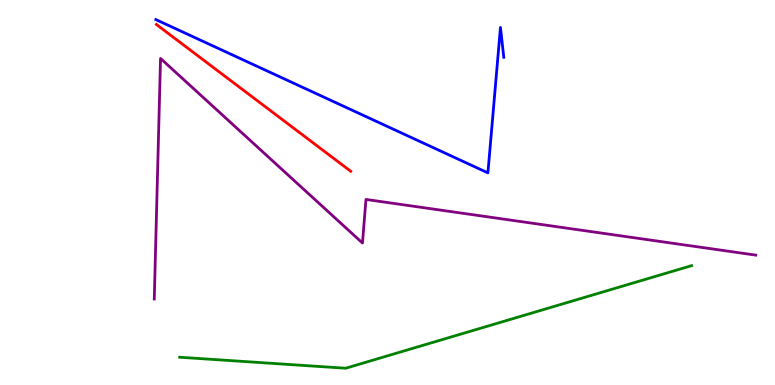[{'lines': ['blue', 'red'], 'intersections': []}, {'lines': ['green', 'red'], 'intersections': []}, {'lines': ['purple', 'red'], 'intersections': []}, {'lines': ['blue', 'green'], 'intersections': []}, {'lines': ['blue', 'purple'], 'intersections': []}, {'lines': ['green', 'purple'], 'intersections': []}]